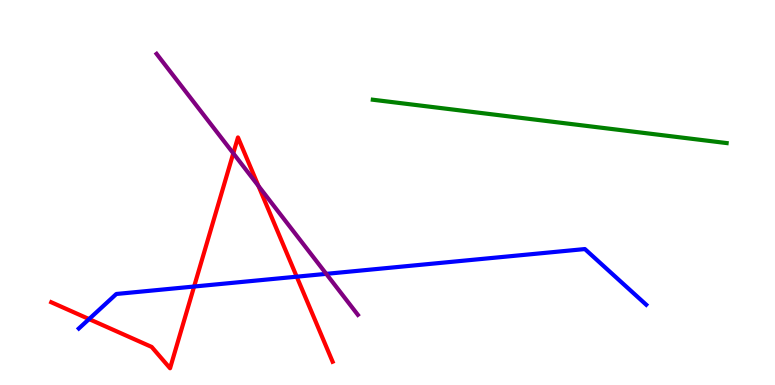[{'lines': ['blue', 'red'], 'intersections': [{'x': 1.15, 'y': 1.71}, {'x': 2.5, 'y': 2.56}, {'x': 3.83, 'y': 2.81}]}, {'lines': ['green', 'red'], 'intersections': []}, {'lines': ['purple', 'red'], 'intersections': [{'x': 3.01, 'y': 6.02}, {'x': 3.33, 'y': 5.17}]}, {'lines': ['blue', 'green'], 'intersections': []}, {'lines': ['blue', 'purple'], 'intersections': [{'x': 4.21, 'y': 2.89}]}, {'lines': ['green', 'purple'], 'intersections': []}]